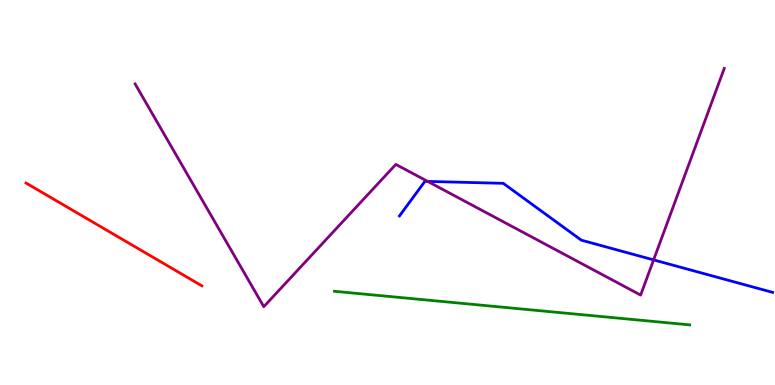[{'lines': ['blue', 'red'], 'intersections': []}, {'lines': ['green', 'red'], 'intersections': []}, {'lines': ['purple', 'red'], 'intersections': []}, {'lines': ['blue', 'green'], 'intersections': []}, {'lines': ['blue', 'purple'], 'intersections': [{'x': 5.52, 'y': 5.29}, {'x': 8.43, 'y': 3.25}]}, {'lines': ['green', 'purple'], 'intersections': []}]